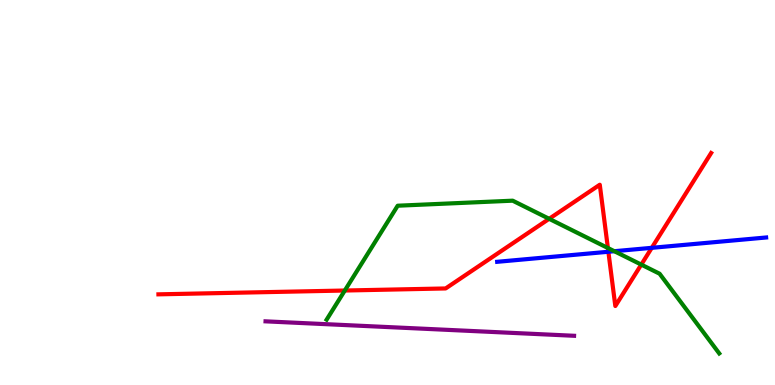[{'lines': ['blue', 'red'], 'intersections': [{'x': 7.85, 'y': 3.46}, {'x': 8.41, 'y': 3.56}]}, {'lines': ['green', 'red'], 'intersections': [{'x': 4.45, 'y': 2.45}, {'x': 7.09, 'y': 4.32}, {'x': 7.84, 'y': 3.56}, {'x': 8.27, 'y': 3.13}]}, {'lines': ['purple', 'red'], 'intersections': []}, {'lines': ['blue', 'green'], 'intersections': [{'x': 7.93, 'y': 3.47}]}, {'lines': ['blue', 'purple'], 'intersections': []}, {'lines': ['green', 'purple'], 'intersections': []}]